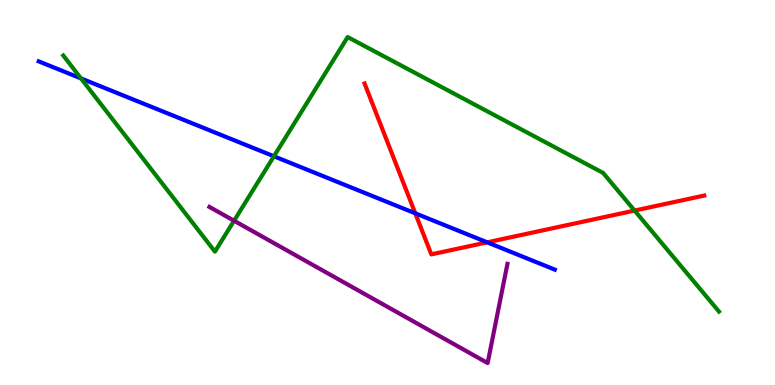[{'lines': ['blue', 'red'], 'intersections': [{'x': 5.36, 'y': 4.46}, {'x': 6.29, 'y': 3.71}]}, {'lines': ['green', 'red'], 'intersections': [{'x': 8.19, 'y': 4.53}]}, {'lines': ['purple', 'red'], 'intersections': []}, {'lines': ['blue', 'green'], 'intersections': [{'x': 1.05, 'y': 7.96}, {'x': 3.53, 'y': 5.94}]}, {'lines': ['blue', 'purple'], 'intersections': []}, {'lines': ['green', 'purple'], 'intersections': [{'x': 3.02, 'y': 4.27}]}]